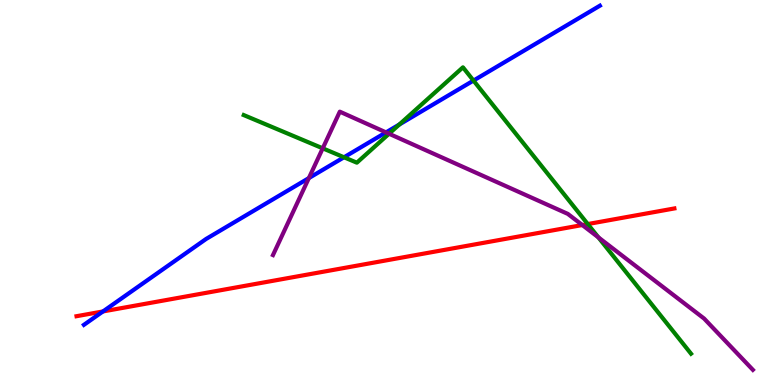[{'lines': ['blue', 'red'], 'intersections': [{'x': 1.33, 'y': 1.91}]}, {'lines': ['green', 'red'], 'intersections': [{'x': 7.58, 'y': 4.18}]}, {'lines': ['purple', 'red'], 'intersections': [{'x': 7.51, 'y': 4.15}]}, {'lines': ['blue', 'green'], 'intersections': [{'x': 4.44, 'y': 5.92}, {'x': 5.15, 'y': 6.77}, {'x': 6.11, 'y': 7.91}]}, {'lines': ['blue', 'purple'], 'intersections': [{'x': 3.99, 'y': 5.37}, {'x': 4.98, 'y': 6.56}]}, {'lines': ['green', 'purple'], 'intersections': [{'x': 4.16, 'y': 6.15}, {'x': 5.02, 'y': 6.53}, {'x': 7.72, 'y': 3.84}]}]